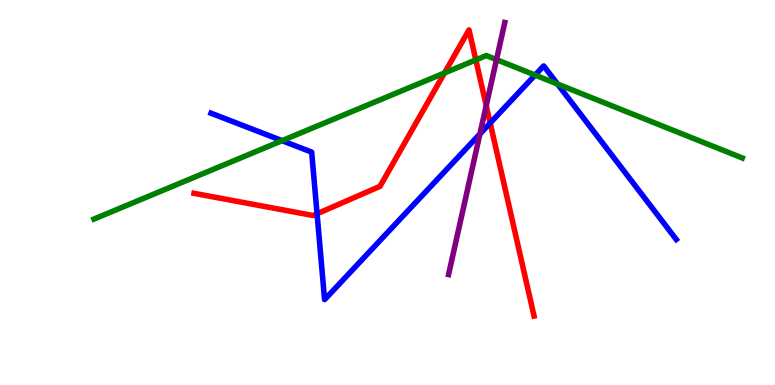[{'lines': ['blue', 'red'], 'intersections': [{'x': 4.09, 'y': 4.45}, {'x': 6.32, 'y': 6.81}]}, {'lines': ['green', 'red'], 'intersections': [{'x': 5.74, 'y': 8.1}, {'x': 6.14, 'y': 8.44}]}, {'lines': ['purple', 'red'], 'intersections': [{'x': 6.27, 'y': 7.26}]}, {'lines': ['blue', 'green'], 'intersections': [{'x': 3.64, 'y': 6.35}, {'x': 6.9, 'y': 8.05}, {'x': 7.19, 'y': 7.82}]}, {'lines': ['blue', 'purple'], 'intersections': [{'x': 6.19, 'y': 6.52}]}, {'lines': ['green', 'purple'], 'intersections': [{'x': 6.41, 'y': 8.45}]}]